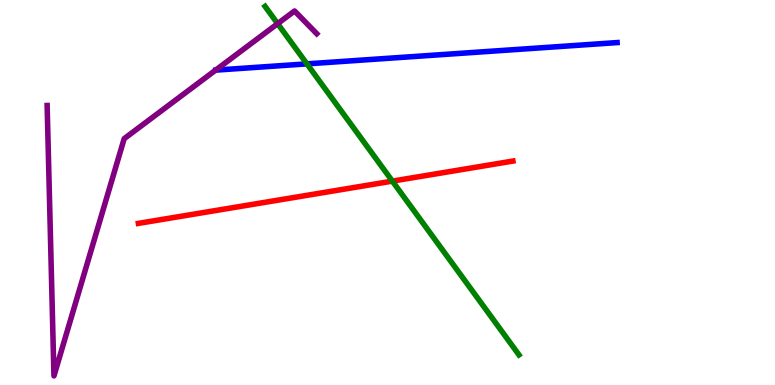[{'lines': ['blue', 'red'], 'intersections': []}, {'lines': ['green', 'red'], 'intersections': [{'x': 5.06, 'y': 5.3}]}, {'lines': ['purple', 'red'], 'intersections': []}, {'lines': ['blue', 'green'], 'intersections': [{'x': 3.96, 'y': 8.34}]}, {'lines': ['blue', 'purple'], 'intersections': []}, {'lines': ['green', 'purple'], 'intersections': [{'x': 3.58, 'y': 9.39}]}]